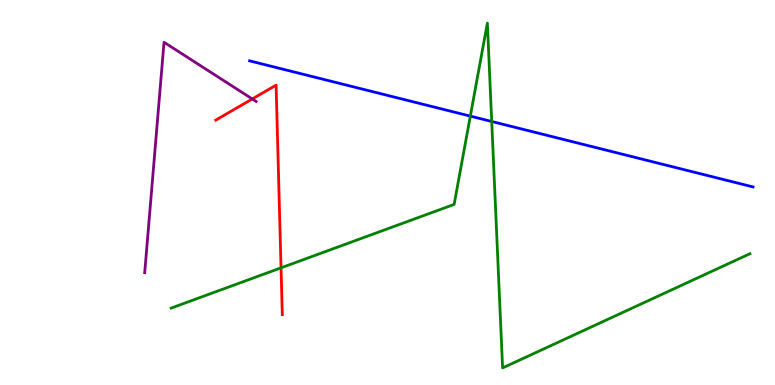[{'lines': ['blue', 'red'], 'intersections': []}, {'lines': ['green', 'red'], 'intersections': [{'x': 3.63, 'y': 3.04}]}, {'lines': ['purple', 'red'], 'intersections': [{'x': 3.26, 'y': 7.43}]}, {'lines': ['blue', 'green'], 'intersections': [{'x': 6.07, 'y': 6.98}, {'x': 6.34, 'y': 6.84}]}, {'lines': ['blue', 'purple'], 'intersections': []}, {'lines': ['green', 'purple'], 'intersections': []}]